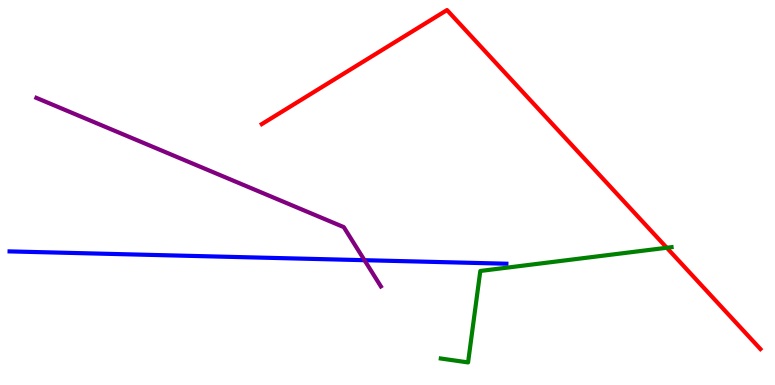[{'lines': ['blue', 'red'], 'intersections': []}, {'lines': ['green', 'red'], 'intersections': [{'x': 8.6, 'y': 3.56}]}, {'lines': ['purple', 'red'], 'intersections': []}, {'lines': ['blue', 'green'], 'intersections': []}, {'lines': ['blue', 'purple'], 'intersections': [{'x': 4.7, 'y': 3.24}]}, {'lines': ['green', 'purple'], 'intersections': []}]